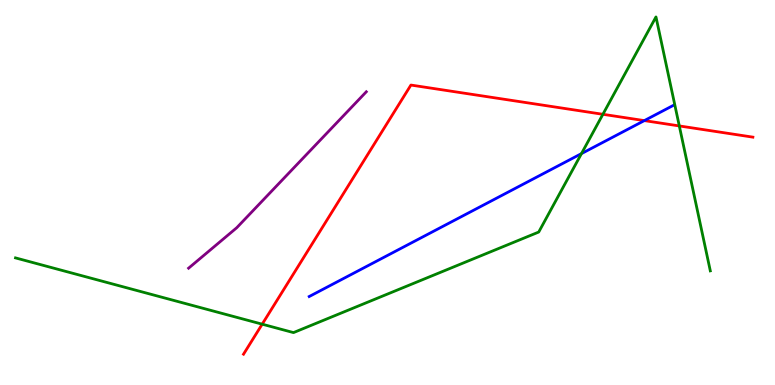[{'lines': ['blue', 'red'], 'intersections': [{'x': 8.31, 'y': 6.87}]}, {'lines': ['green', 'red'], 'intersections': [{'x': 3.38, 'y': 1.58}, {'x': 7.78, 'y': 7.03}, {'x': 8.77, 'y': 6.73}]}, {'lines': ['purple', 'red'], 'intersections': []}, {'lines': ['blue', 'green'], 'intersections': [{'x': 7.5, 'y': 6.01}]}, {'lines': ['blue', 'purple'], 'intersections': []}, {'lines': ['green', 'purple'], 'intersections': []}]